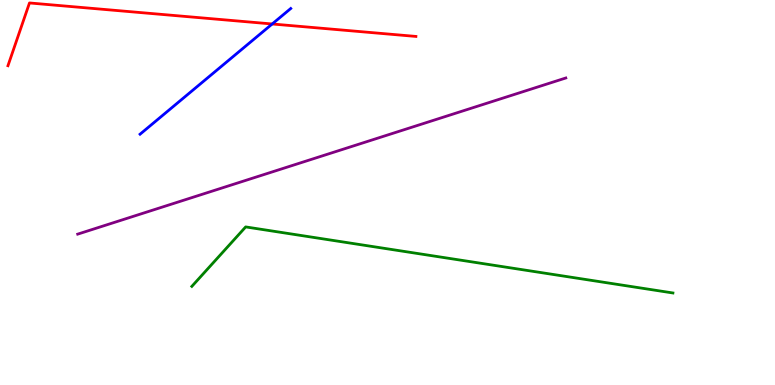[{'lines': ['blue', 'red'], 'intersections': [{'x': 3.51, 'y': 9.38}]}, {'lines': ['green', 'red'], 'intersections': []}, {'lines': ['purple', 'red'], 'intersections': []}, {'lines': ['blue', 'green'], 'intersections': []}, {'lines': ['blue', 'purple'], 'intersections': []}, {'lines': ['green', 'purple'], 'intersections': []}]